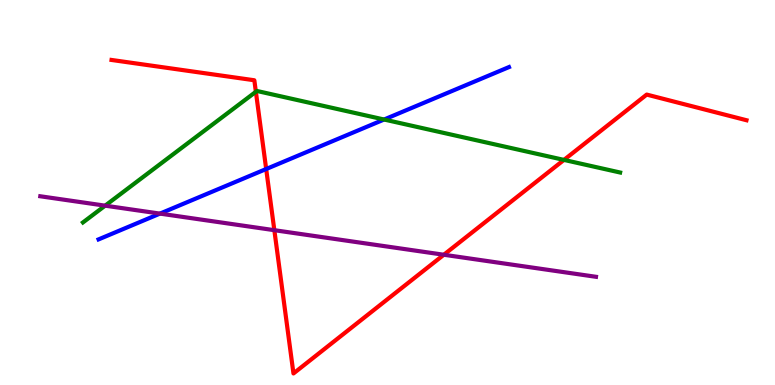[{'lines': ['blue', 'red'], 'intersections': [{'x': 3.43, 'y': 5.61}]}, {'lines': ['green', 'red'], 'intersections': [{'x': 3.3, 'y': 7.62}, {'x': 7.28, 'y': 5.85}]}, {'lines': ['purple', 'red'], 'intersections': [{'x': 3.54, 'y': 4.02}, {'x': 5.73, 'y': 3.38}]}, {'lines': ['blue', 'green'], 'intersections': [{'x': 4.96, 'y': 6.9}]}, {'lines': ['blue', 'purple'], 'intersections': [{'x': 2.06, 'y': 4.45}]}, {'lines': ['green', 'purple'], 'intersections': [{'x': 1.36, 'y': 4.66}]}]